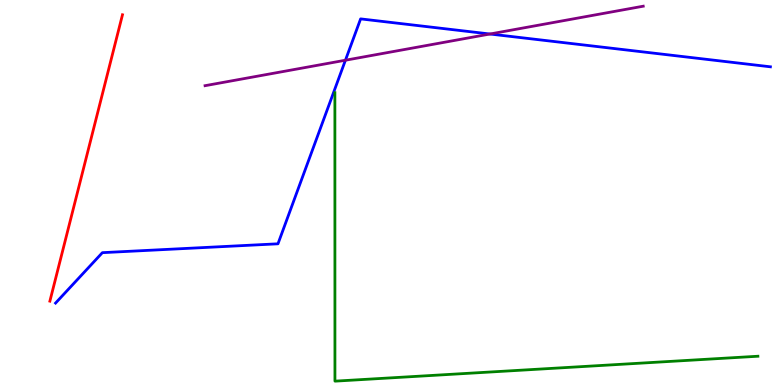[{'lines': ['blue', 'red'], 'intersections': []}, {'lines': ['green', 'red'], 'intersections': []}, {'lines': ['purple', 'red'], 'intersections': []}, {'lines': ['blue', 'green'], 'intersections': []}, {'lines': ['blue', 'purple'], 'intersections': [{'x': 4.46, 'y': 8.44}, {'x': 6.32, 'y': 9.12}]}, {'lines': ['green', 'purple'], 'intersections': []}]